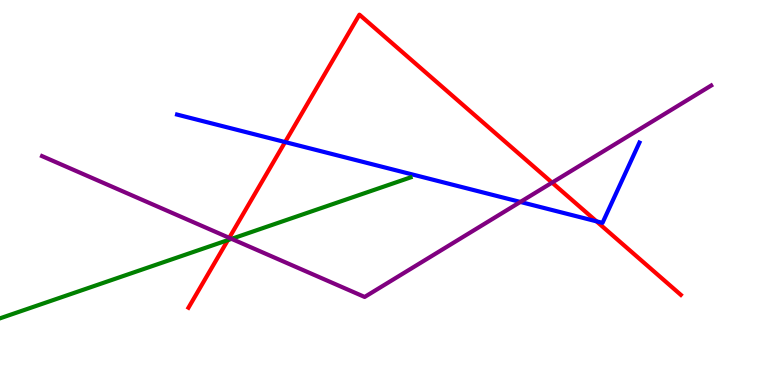[{'lines': ['blue', 'red'], 'intersections': [{'x': 3.68, 'y': 6.31}, {'x': 7.7, 'y': 4.25}]}, {'lines': ['green', 'red'], 'intersections': [{'x': 2.94, 'y': 3.76}]}, {'lines': ['purple', 'red'], 'intersections': [{'x': 2.96, 'y': 3.82}, {'x': 7.12, 'y': 5.26}]}, {'lines': ['blue', 'green'], 'intersections': []}, {'lines': ['blue', 'purple'], 'intersections': [{'x': 6.71, 'y': 4.75}]}, {'lines': ['green', 'purple'], 'intersections': [{'x': 2.99, 'y': 3.8}]}]